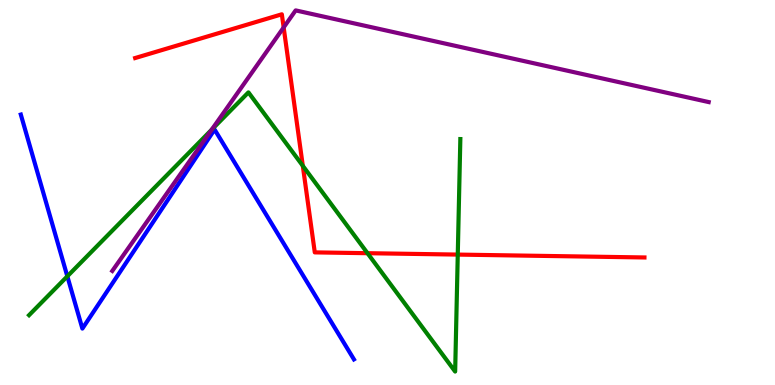[{'lines': ['blue', 'red'], 'intersections': []}, {'lines': ['green', 'red'], 'intersections': [{'x': 3.91, 'y': 5.69}, {'x': 4.74, 'y': 3.42}, {'x': 5.91, 'y': 3.39}]}, {'lines': ['purple', 'red'], 'intersections': [{'x': 3.66, 'y': 9.29}]}, {'lines': ['blue', 'green'], 'intersections': [{'x': 0.869, 'y': 2.82}]}, {'lines': ['blue', 'purple'], 'intersections': []}, {'lines': ['green', 'purple'], 'intersections': [{'x': 2.73, 'y': 6.63}]}]